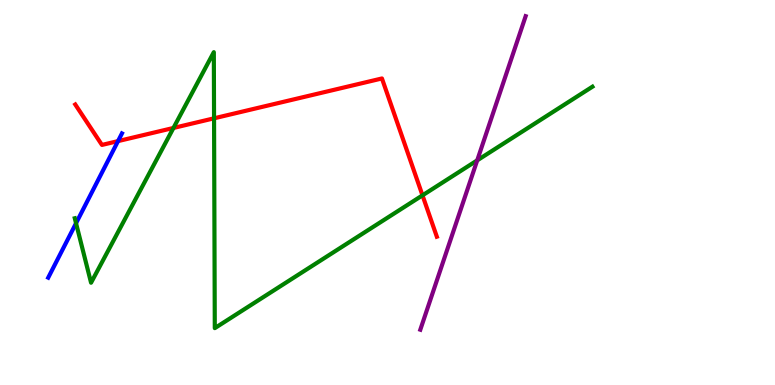[{'lines': ['blue', 'red'], 'intersections': [{'x': 1.52, 'y': 6.33}]}, {'lines': ['green', 'red'], 'intersections': [{'x': 2.24, 'y': 6.68}, {'x': 2.76, 'y': 6.93}, {'x': 5.45, 'y': 4.93}]}, {'lines': ['purple', 'red'], 'intersections': []}, {'lines': ['blue', 'green'], 'intersections': [{'x': 0.981, 'y': 4.2}]}, {'lines': ['blue', 'purple'], 'intersections': []}, {'lines': ['green', 'purple'], 'intersections': [{'x': 6.16, 'y': 5.83}]}]